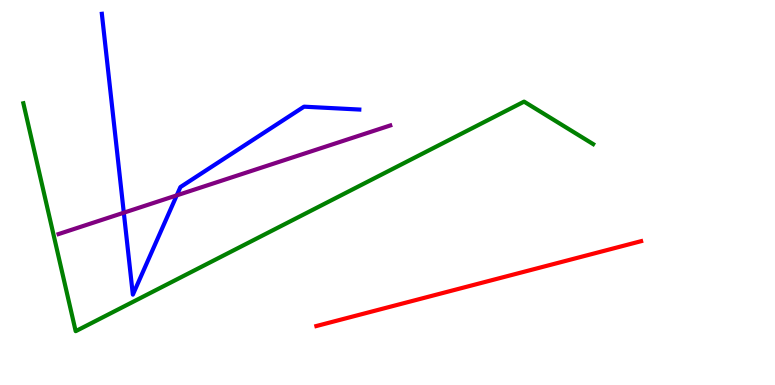[{'lines': ['blue', 'red'], 'intersections': []}, {'lines': ['green', 'red'], 'intersections': []}, {'lines': ['purple', 'red'], 'intersections': []}, {'lines': ['blue', 'green'], 'intersections': []}, {'lines': ['blue', 'purple'], 'intersections': [{'x': 1.6, 'y': 4.48}, {'x': 2.28, 'y': 4.93}]}, {'lines': ['green', 'purple'], 'intersections': []}]